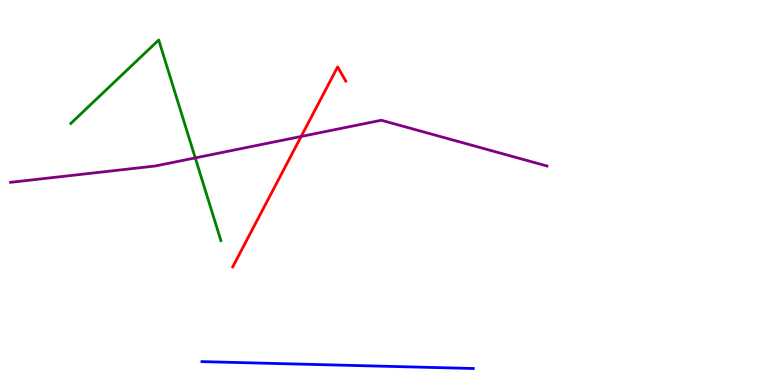[{'lines': ['blue', 'red'], 'intersections': []}, {'lines': ['green', 'red'], 'intersections': []}, {'lines': ['purple', 'red'], 'intersections': [{'x': 3.89, 'y': 6.46}]}, {'lines': ['blue', 'green'], 'intersections': []}, {'lines': ['blue', 'purple'], 'intersections': []}, {'lines': ['green', 'purple'], 'intersections': [{'x': 2.52, 'y': 5.9}]}]